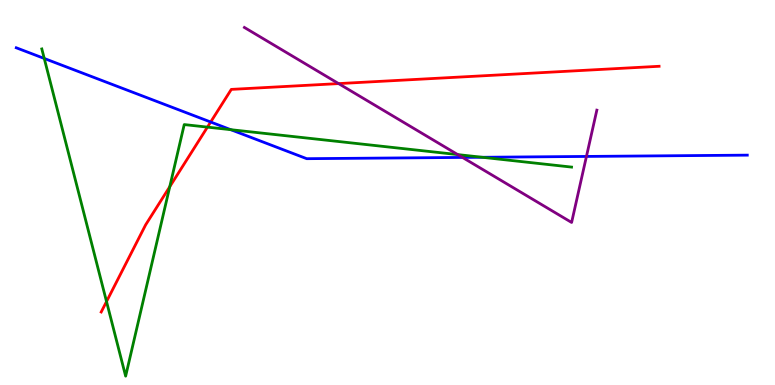[{'lines': ['blue', 'red'], 'intersections': [{'x': 2.72, 'y': 6.83}]}, {'lines': ['green', 'red'], 'intersections': [{'x': 1.37, 'y': 2.17}, {'x': 2.19, 'y': 5.15}, {'x': 2.68, 'y': 6.7}]}, {'lines': ['purple', 'red'], 'intersections': [{'x': 4.37, 'y': 7.83}]}, {'lines': ['blue', 'green'], 'intersections': [{'x': 0.571, 'y': 8.48}, {'x': 2.98, 'y': 6.63}, {'x': 6.22, 'y': 5.91}]}, {'lines': ['blue', 'purple'], 'intersections': [{'x': 5.97, 'y': 5.91}, {'x': 7.57, 'y': 5.94}]}, {'lines': ['green', 'purple'], 'intersections': [{'x': 5.91, 'y': 5.98}]}]